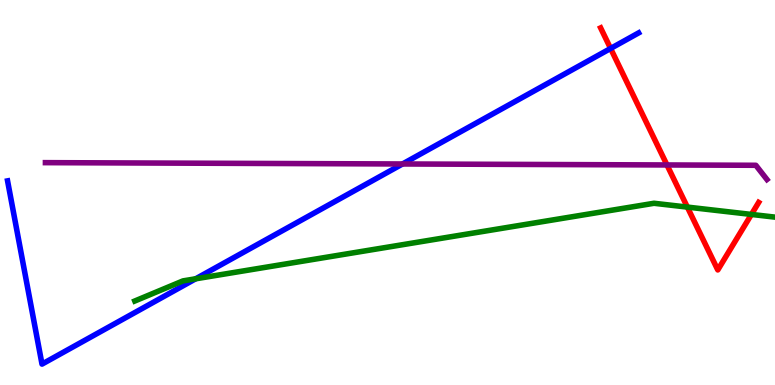[{'lines': ['blue', 'red'], 'intersections': [{'x': 7.88, 'y': 8.74}]}, {'lines': ['green', 'red'], 'intersections': [{'x': 8.87, 'y': 4.62}, {'x': 9.7, 'y': 4.43}]}, {'lines': ['purple', 'red'], 'intersections': [{'x': 8.61, 'y': 5.72}]}, {'lines': ['blue', 'green'], 'intersections': [{'x': 2.53, 'y': 2.76}]}, {'lines': ['blue', 'purple'], 'intersections': [{'x': 5.19, 'y': 5.74}]}, {'lines': ['green', 'purple'], 'intersections': []}]